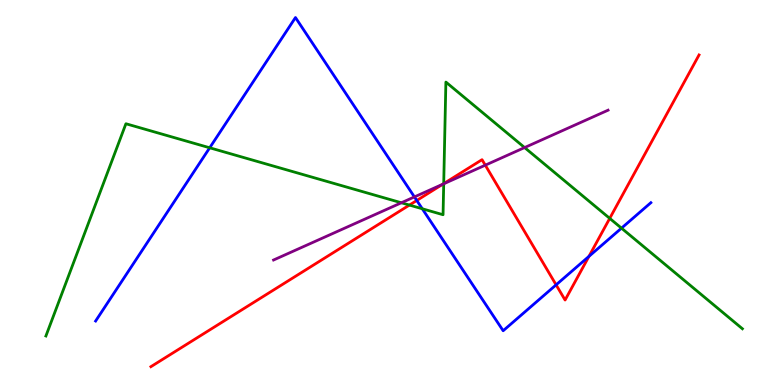[{'lines': ['blue', 'red'], 'intersections': [{'x': 5.38, 'y': 4.79}, {'x': 7.18, 'y': 2.6}, {'x': 7.6, 'y': 3.34}]}, {'lines': ['green', 'red'], 'intersections': [{'x': 5.28, 'y': 4.67}, {'x': 5.73, 'y': 5.23}, {'x': 7.87, 'y': 4.33}]}, {'lines': ['purple', 'red'], 'intersections': [{'x': 5.71, 'y': 5.21}, {'x': 6.26, 'y': 5.71}]}, {'lines': ['blue', 'green'], 'intersections': [{'x': 2.71, 'y': 6.16}, {'x': 5.45, 'y': 4.58}, {'x': 8.02, 'y': 4.07}]}, {'lines': ['blue', 'purple'], 'intersections': [{'x': 5.35, 'y': 4.89}]}, {'lines': ['green', 'purple'], 'intersections': [{'x': 5.18, 'y': 4.73}, {'x': 5.73, 'y': 5.23}, {'x': 6.77, 'y': 6.17}]}]